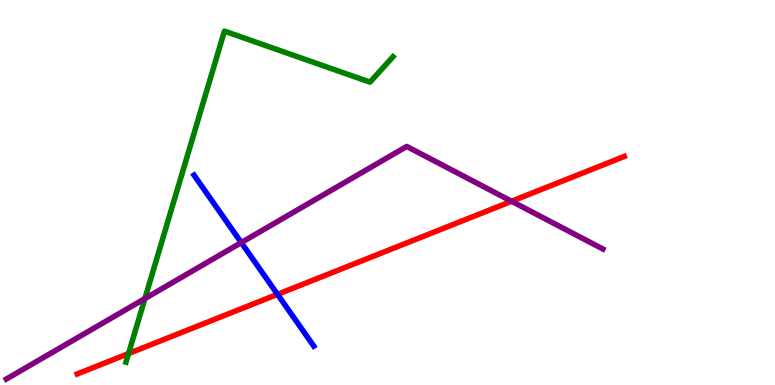[{'lines': ['blue', 'red'], 'intersections': [{'x': 3.58, 'y': 2.35}]}, {'lines': ['green', 'red'], 'intersections': [{'x': 1.66, 'y': 0.817}]}, {'lines': ['purple', 'red'], 'intersections': [{'x': 6.6, 'y': 4.77}]}, {'lines': ['blue', 'green'], 'intersections': []}, {'lines': ['blue', 'purple'], 'intersections': [{'x': 3.11, 'y': 3.7}]}, {'lines': ['green', 'purple'], 'intersections': [{'x': 1.87, 'y': 2.24}]}]